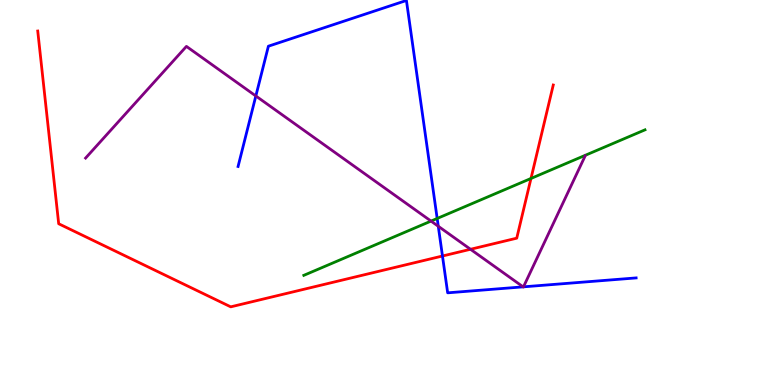[{'lines': ['blue', 'red'], 'intersections': [{'x': 5.71, 'y': 3.35}]}, {'lines': ['green', 'red'], 'intersections': [{'x': 6.85, 'y': 5.36}]}, {'lines': ['purple', 'red'], 'intersections': [{'x': 6.07, 'y': 3.53}]}, {'lines': ['blue', 'green'], 'intersections': [{'x': 5.64, 'y': 4.33}]}, {'lines': ['blue', 'purple'], 'intersections': [{'x': 3.3, 'y': 7.51}, {'x': 5.66, 'y': 4.12}, {'x': 6.75, 'y': 2.55}, {'x': 6.75, 'y': 2.55}]}, {'lines': ['green', 'purple'], 'intersections': [{'x': 5.56, 'y': 4.26}]}]